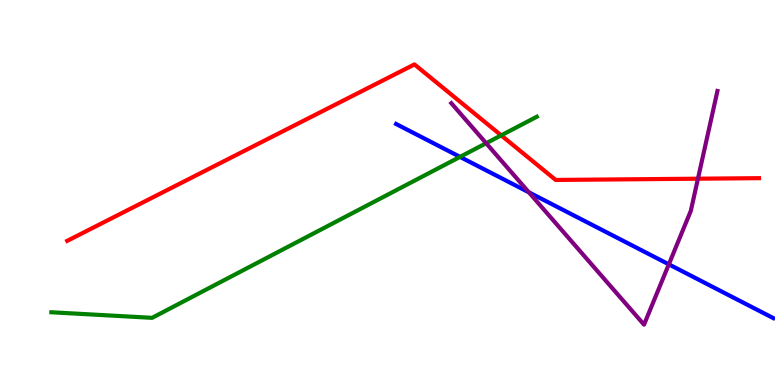[{'lines': ['blue', 'red'], 'intersections': []}, {'lines': ['green', 'red'], 'intersections': [{'x': 6.47, 'y': 6.48}]}, {'lines': ['purple', 'red'], 'intersections': [{'x': 9.01, 'y': 5.36}]}, {'lines': ['blue', 'green'], 'intersections': [{'x': 5.94, 'y': 5.93}]}, {'lines': ['blue', 'purple'], 'intersections': [{'x': 6.82, 'y': 5.0}, {'x': 8.63, 'y': 3.13}]}, {'lines': ['green', 'purple'], 'intersections': [{'x': 6.27, 'y': 6.28}]}]